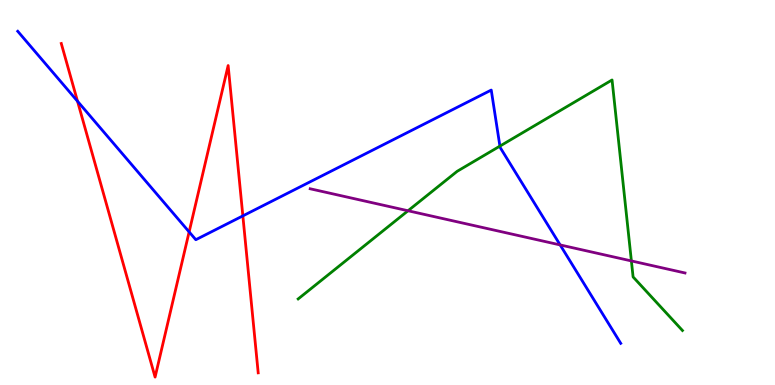[{'lines': ['blue', 'red'], 'intersections': [{'x': 1.0, 'y': 7.37}, {'x': 2.44, 'y': 3.98}, {'x': 3.13, 'y': 4.39}]}, {'lines': ['green', 'red'], 'intersections': []}, {'lines': ['purple', 'red'], 'intersections': []}, {'lines': ['blue', 'green'], 'intersections': [{'x': 6.45, 'y': 6.2}]}, {'lines': ['blue', 'purple'], 'intersections': [{'x': 7.23, 'y': 3.64}]}, {'lines': ['green', 'purple'], 'intersections': [{'x': 5.26, 'y': 4.53}, {'x': 8.15, 'y': 3.22}]}]